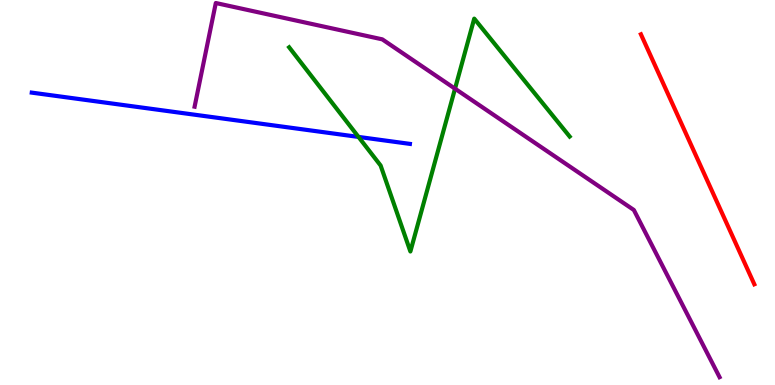[{'lines': ['blue', 'red'], 'intersections': []}, {'lines': ['green', 'red'], 'intersections': []}, {'lines': ['purple', 'red'], 'intersections': []}, {'lines': ['blue', 'green'], 'intersections': [{'x': 4.63, 'y': 6.44}]}, {'lines': ['blue', 'purple'], 'intersections': []}, {'lines': ['green', 'purple'], 'intersections': [{'x': 5.87, 'y': 7.7}]}]